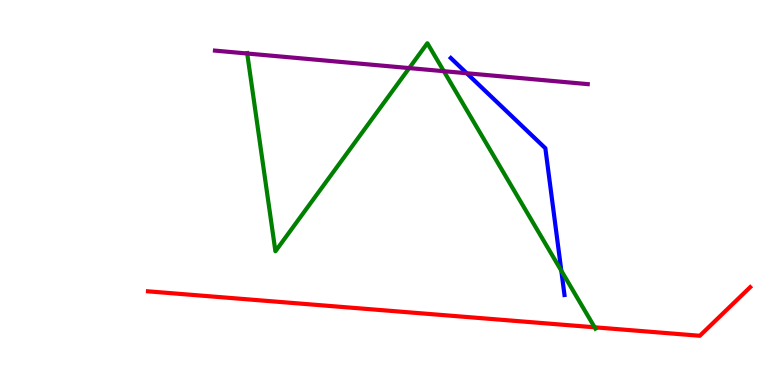[{'lines': ['blue', 'red'], 'intersections': []}, {'lines': ['green', 'red'], 'intersections': [{'x': 7.67, 'y': 1.5}]}, {'lines': ['purple', 'red'], 'intersections': []}, {'lines': ['blue', 'green'], 'intersections': [{'x': 7.24, 'y': 2.97}]}, {'lines': ['blue', 'purple'], 'intersections': [{'x': 6.02, 'y': 8.1}]}, {'lines': ['green', 'purple'], 'intersections': [{'x': 3.19, 'y': 8.61}, {'x': 5.28, 'y': 8.23}, {'x': 5.73, 'y': 8.15}]}]